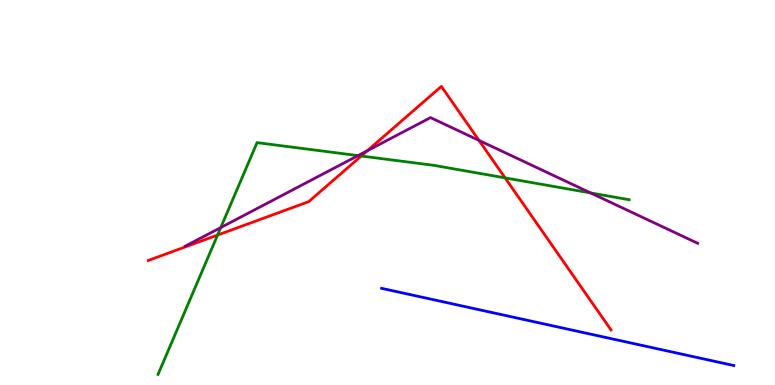[{'lines': ['blue', 'red'], 'intersections': []}, {'lines': ['green', 'red'], 'intersections': [{'x': 2.81, 'y': 3.89}, {'x': 4.66, 'y': 5.95}, {'x': 6.52, 'y': 5.38}]}, {'lines': ['purple', 'red'], 'intersections': [{'x': 4.74, 'y': 6.08}, {'x': 6.18, 'y': 6.35}]}, {'lines': ['blue', 'green'], 'intersections': []}, {'lines': ['blue', 'purple'], 'intersections': []}, {'lines': ['green', 'purple'], 'intersections': [{'x': 2.85, 'y': 4.09}, {'x': 4.62, 'y': 5.96}, {'x': 7.62, 'y': 4.99}]}]